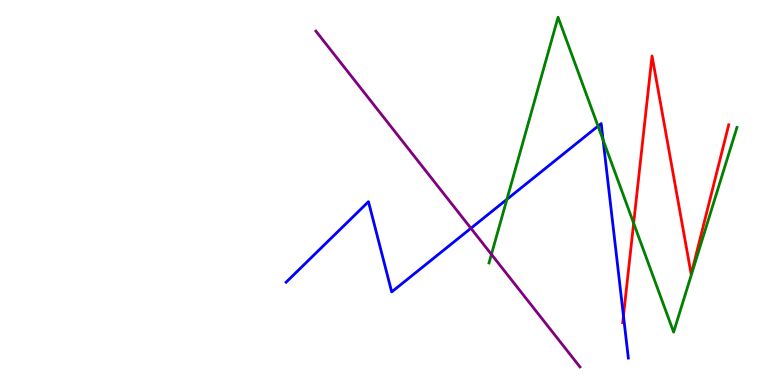[{'lines': ['blue', 'red'], 'intersections': [{'x': 8.04, 'y': 1.8}]}, {'lines': ['green', 'red'], 'intersections': [{'x': 8.18, 'y': 4.2}]}, {'lines': ['purple', 'red'], 'intersections': []}, {'lines': ['blue', 'green'], 'intersections': [{'x': 6.54, 'y': 4.82}, {'x': 7.72, 'y': 6.72}, {'x': 7.78, 'y': 6.37}]}, {'lines': ['blue', 'purple'], 'intersections': [{'x': 6.08, 'y': 4.07}]}, {'lines': ['green', 'purple'], 'intersections': [{'x': 6.34, 'y': 3.39}]}]